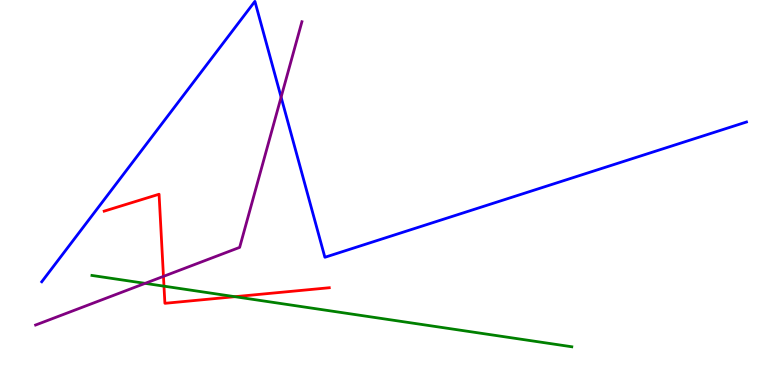[{'lines': ['blue', 'red'], 'intersections': []}, {'lines': ['green', 'red'], 'intersections': [{'x': 2.12, 'y': 2.57}, {'x': 3.03, 'y': 2.29}]}, {'lines': ['purple', 'red'], 'intersections': [{'x': 2.11, 'y': 2.82}]}, {'lines': ['blue', 'green'], 'intersections': []}, {'lines': ['blue', 'purple'], 'intersections': [{'x': 3.63, 'y': 7.48}]}, {'lines': ['green', 'purple'], 'intersections': [{'x': 1.87, 'y': 2.64}]}]